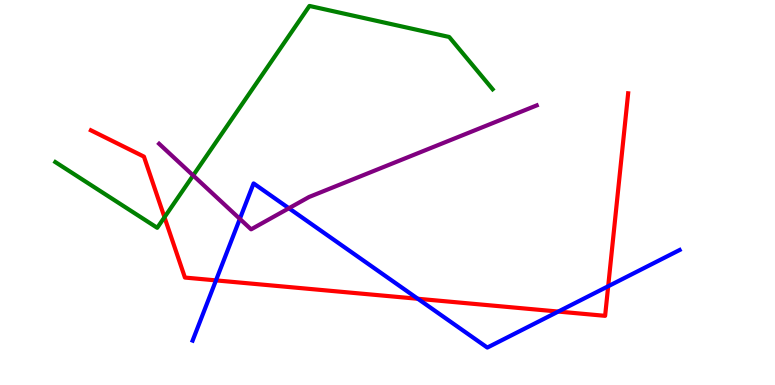[{'lines': ['blue', 'red'], 'intersections': [{'x': 2.79, 'y': 2.72}, {'x': 5.39, 'y': 2.24}, {'x': 7.2, 'y': 1.91}, {'x': 7.85, 'y': 2.56}]}, {'lines': ['green', 'red'], 'intersections': [{'x': 2.12, 'y': 4.36}]}, {'lines': ['purple', 'red'], 'intersections': []}, {'lines': ['blue', 'green'], 'intersections': []}, {'lines': ['blue', 'purple'], 'intersections': [{'x': 3.09, 'y': 4.32}, {'x': 3.73, 'y': 4.59}]}, {'lines': ['green', 'purple'], 'intersections': [{'x': 2.49, 'y': 5.44}]}]